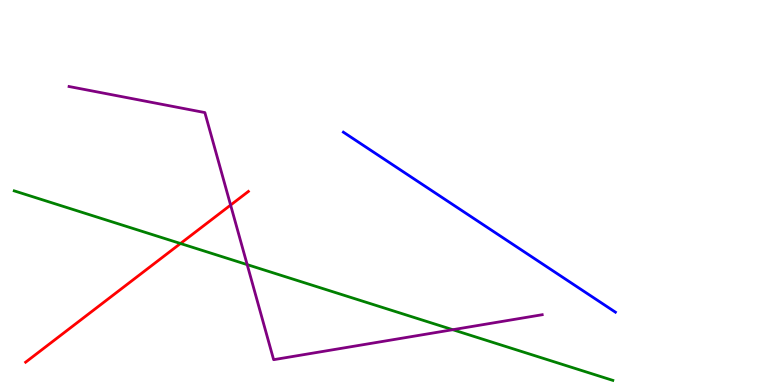[{'lines': ['blue', 'red'], 'intersections': []}, {'lines': ['green', 'red'], 'intersections': [{'x': 2.33, 'y': 3.68}]}, {'lines': ['purple', 'red'], 'intersections': [{'x': 2.98, 'y': 4.67}]}, {'lines': ['blue', 'green'], 'intersections': []}, {'lines': ['blue', 'purple'], 'intersections': []}, {'lines': ['green', 'purple'], 'intersections': [{'x': 3.19, 'y': 3.13}, {'x': 5.84, 'y': 1.44}]}]